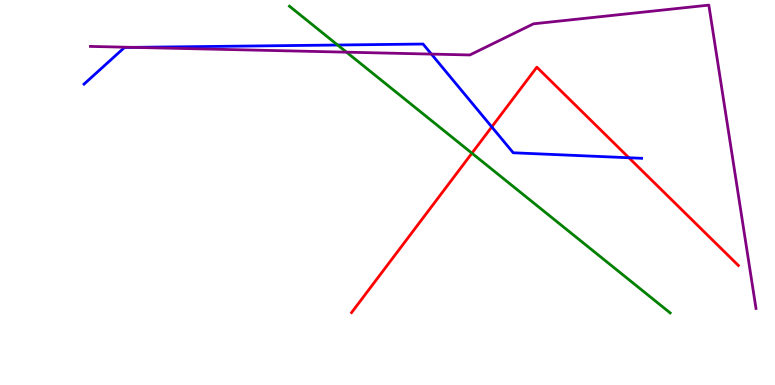[{'lines': ['blue', 'red'], 'intersections': [{'x': 6.35, 'y': 6.7}, {'x': 8.11, 'y': 5.9}]}, {'lines': ['green', 'red'], 'intersections': [{'x': 6.09, 'y': 6.02}]}, {'lines': ['purple', 'red'], 'intersections': []}, {'lines': ['blue', 'green'], 'intersections': [{'x': 4.36, 'y': 8.83}]}, {'lines': ['blue', 'purple'], 'intersections': [{'x': 1.71, 'y': 8.77}, {'x': 5.57, 'y': 8.59}]}, {'lines': ['green', 'purple'], 'intersections': [{'x': 4.47, 'y': 8.64}]}]